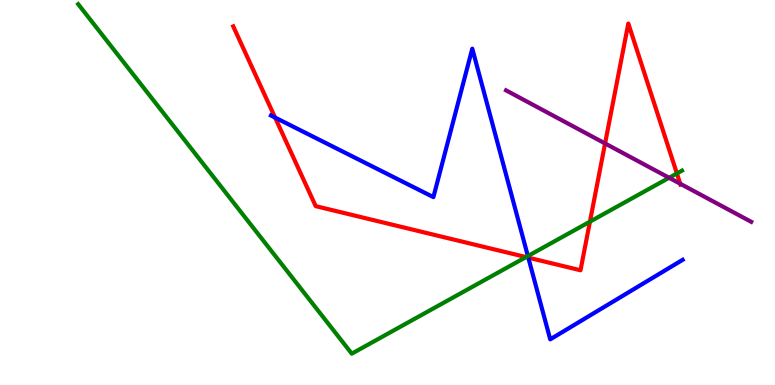[{'lines': ['blue', 'red'], 'intersections': [{'x': 3.55, 'y': 6.95}, {'x': 6.82, 'y': 3.31}]}, {'lines': ['green', 'red'], 'intersections': [{'x': 6.79, 'y': 3.32}, {'x': 7.61, 'y': 4.24}, {'x': 8.73, 'y': 5.49}]}, {'lines': ['purple', 'red'], 'intersections': [{'x': 7.81, 'y': 6.27}, {'x': 8.78, 'y': 5.23}]}, {'lines': ['blue', 'green'], 'intersections': [{'x': 6.81, 'y': 3.35}]}, {'lines': ['blue', 'purple'], 'intersections': []}, {'lines': ['green', 'purple'], 'intersections': [{'x': 8.63, 'y': 5.38}]}]